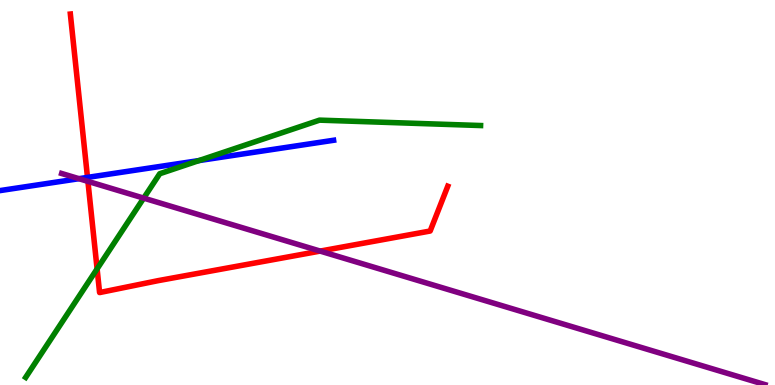[{'lines': ['blue', 'red'], 'intersections': [{'x': 1.13, 'y': 5.39}]}, {'lines': ['green', 'red'], 'intersections': [{'x': 1.25, 'y': 3.02}]}, {'lines': ['purple', 'red'], 'intersections': [{'x': 1.13, 'y': 5.29}, {'x': 4.13, 'y': 3.48}]}, {'lines': ['blue', 'green'], 'intersections': [{'x': 2.57, 'y': 5.83}]}, {'lines': ['blue', 'purple'], 'intersections': [{'x': 1.02, 'y': 5.36}]}, {'lines': ['green', 'purple'], 'intersections': [{'x': 1.85, 'y': 4.85}]}]